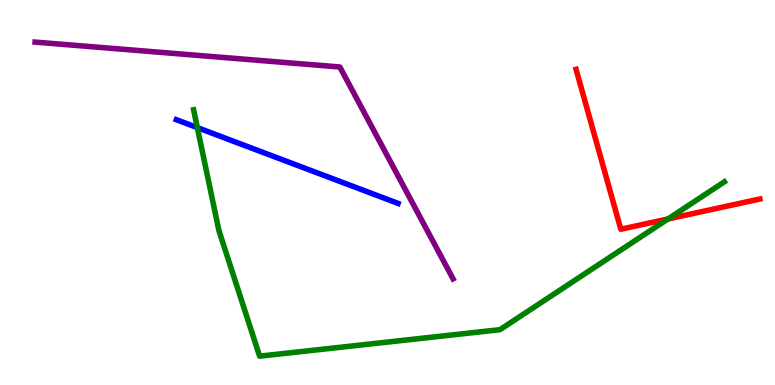[{'lines': ['blue', 'red'], 'intersections': []}, {'lines': ['green', 'red'], 'intersections': [{'x': 8.62, 'y': 4.31}]}, {'lines': ['purple', 'red'], 'intersections': []}, {'lines': ['blue', 'green'], 'intersections': [{'x': 2.55, 'y': 6.69}]}, {'lines': ['blue', 'purple'], 'intersections': []}, {'lines': ['green', 'purple'], 'intersections': []}]